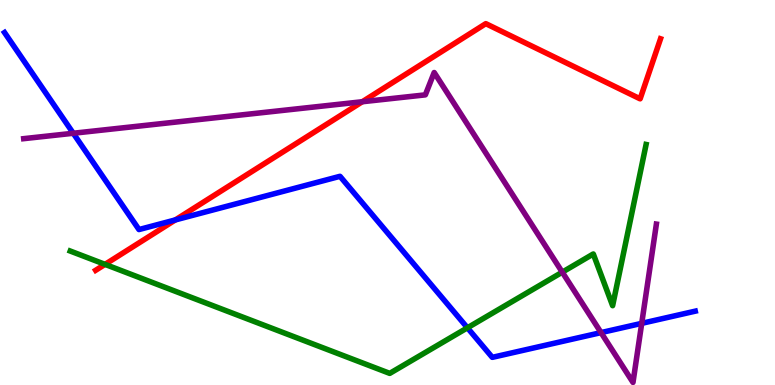[{'lines': ['blue', 'red'], 'intersections': [{'x': 2.26, 'y': 4.29}]}, {'lines': ['green', 'red'], 'intersections': [{'x': 1.36, 'y': 3.13}]}, {'lines': ['purple', 'red'], 'intersections': [{'x': 4.67, 'y': 7.36}]}, {'lines': ['blue', 'green'], 'intersections': [{'x': 6.03, 'y': 1.49}]}, {'lines': ['blue', 'purple'], 'intersections': [{'x': 0.945, 'y': 6.54}, {'x': 7.76, 'y': 1.36}, {'x': 8.28, 'y': 1.6}]}, {'lines': ['green', 'purple'], 'intersections': [{'x': 7.26, 'y': 2.93}]}]